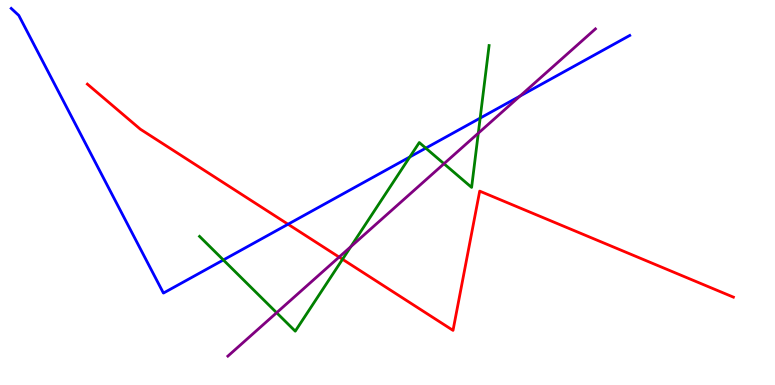[{'lines': ['blue', 'red'], 'intersections': [{'x': 3.72, 'y': 4.18}]}, {'lines': ['green', 'red'], 'intersections': [{'x': 4.42, 'y': 3.27}]}, {'lines': ['purple', 'red'], 'intersections': [{'x': 4.38, 'y': 3.32}]}, {'lines': ['blue', 'green'], 'intersections': [{'x': 2.88, 'y': 3.25}, {'x': 5.29, 'y': 5.92}, {'x': 5.49, 'y': 6.15}, {'x': 6.2, 'y': 6.93}]}, {'lines': ['blue', 'purple'], 'intersections': [{'x': 6.71, 'y': 7.5}]}, {'lines': ['green', 'purple'], 'intersections': [{'x': 3.57, 'y': 1.88}, {'x': 4.53, 'y': 3.59}, {'x': 5.73, 'y': 5.75}, {'x': 6.17, 'y': 6.54}]}]